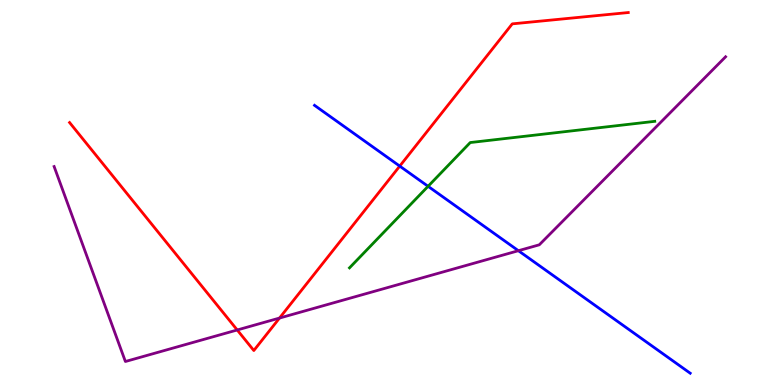[{'lines': ['blue', 'red'], 'intersections': [{'x': 5.16, 'y': 5.69}]}, {'lines': ['green', 'red'], 'intersections': []}, {'lines': ['purple', 'red'], 'intersections': [{'x': 3.06, 'y': 1.43}, {'x': 3.61, 'y': 1.74}]}, {'lines': ['blue', 'green'], 'intersections': [{'x': 5.52, 'y': 5.16}]}, {'lines': ['blue', 'purple'], 'intersections': [{'x': 6.69, 'y': 3.49}]}, {'lines': ['green', 'purple'], 'intersections': []}]